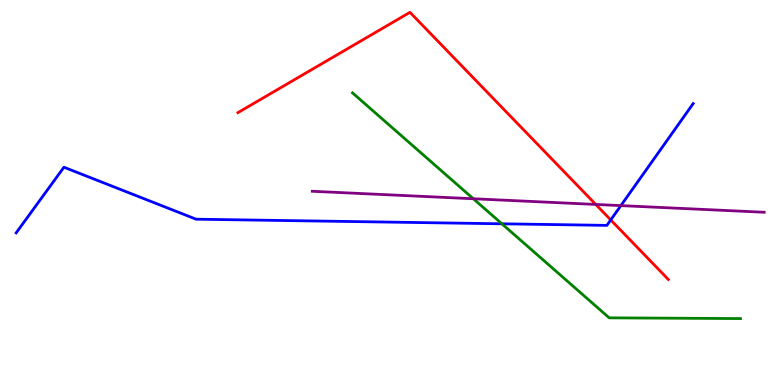[{'lines': ['blue', 'red'], 'intersections': [{'x': 7.88, 'y': 4.29}]}, {'lines': ['green', 'red'], 'intersections': []}, {'lines': ['purple', 'red'], 'intersections': [{'x': 7.69, 'y': 4.69}]}, {'lines': ['blue', 'green'], 'intersections': [{'x': 6.48, 'y': 4.19}]}, {'lines': ['blue', 'purple'], 'intersections': [{'x': 8.01, 'y': 4.66}]}, {'lines': ['green', 'purple'], 'intersections': [{'x': 6.11, 'y': 4.84}]}]